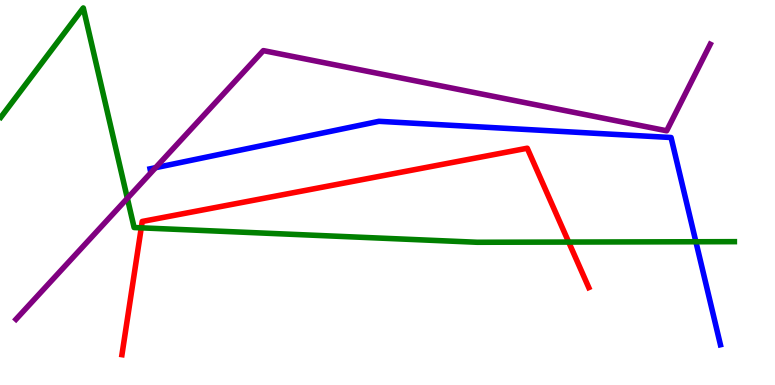[{'lines': ['blue', 'red'], 'intersections': []}, {'lines': ['green', 'red'], 'intersections': [{'x': 1.82, 'y': 4.08}, {'x': 7.34, 'y': 3.71}]}, {'lines': ['purple', 'red'], 'intersections': []}, {'lines': ['blue', 'green'], 'intersections': [{'x': 8.98, 'y': 3.72}]}, {'lines': ['blue', 'purple'], 'intersections': [{'x': 2.01, 'y': 5.64}]}, {'lines': ['green', 'purple'], 'intersections': [{'x': 1.64, 'y': 4.85}]}]